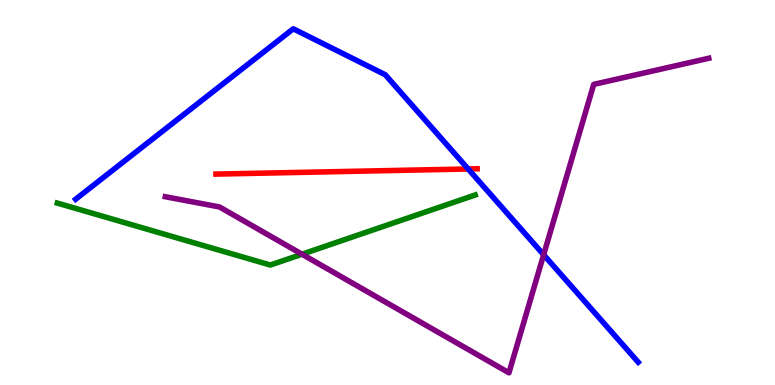[{'lines': ['blue', 'red'], 'intersections': [{'x': 6.04, 'y': 5.61}]}, {'lines': ['green', 'red'], 'intersections': []}, {'lines': ['purple', 'red'], 'intersections': []}, {'lines': ['blue', 'green'], 'intersections': []}, {'lines': ['blue', 'purple'], 'intersections': [{'x': 7.01, 'y': 3.38}]}, {'lines': ['green', 'purple'], 'intersections': [{'x': 3.9, 'y': 3.4}]}]